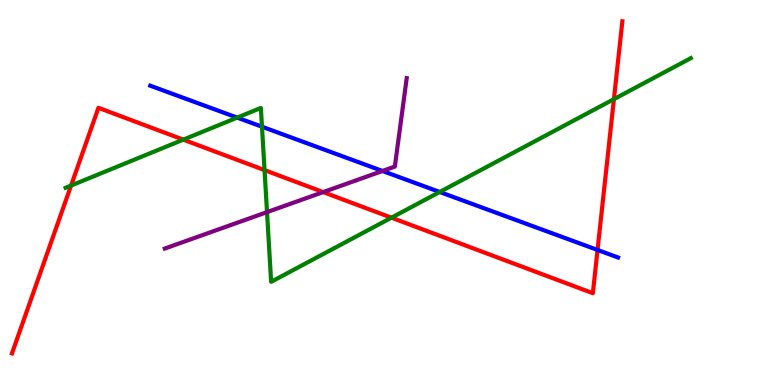[{'lines': ['blue', 'red'], 'intersections': [{'x': 7.71, 'y': 3.51}]}, {'lines': ['green', 'red'], 'intersections': [{'x': 0.917, 'y': 5.18}, {'x': 2.37, 'y': 6.37}, {'x': 3.41, 'y': 5.58}, {'x': 5.05, 'y': 4.35}, {'x': 7.92, 'y': 7.42}]}, {'lines': ['purple', 'red'], 'intersections': [{'x': 4.17, 'y': 5.01}]}, {'lines': ['blue', 'green'], 'intersections': [{'x': 3.06, 'y': 6.95}, {'x': 3.38, 'y': 6.71}, {'x': 5.67, 'y': 5.01}]}, {'lines': ['blue', 'purple'], 'intersections': [{'x': 4.94, 'y': 5.56}]}, {'lines': ['green', 'purple'], 'intersections': [{'x': 3.45, 'y': 4.49}]}]